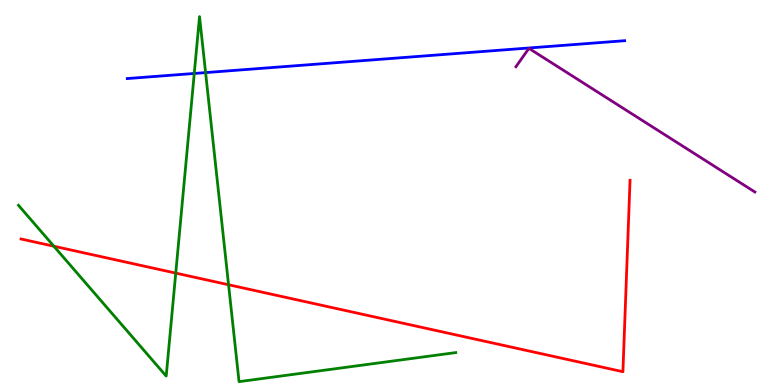[{'lines': ['blue', 'red'], 'intersections': []}, {'lines': ['green', 'red'], 'intersections': [{'x': 0.695, 'y': 3.6}, {'x': 2.27, 'y': 2.91}, {'x': 2.95, 'y': 2.6}]}, {'lines': ['purple', 'red'], 'intersections': []}, {'lines': ['blue', 'green'], 'intersections': [{'x': 2.51, 'y': 8.09}, {'x': 2.65, 'y': 8.11}]}, {'lines': ['blue', 'purple'], 'intersections': []}, {'lines': ['green', 'purple'], 'intersections': []}]